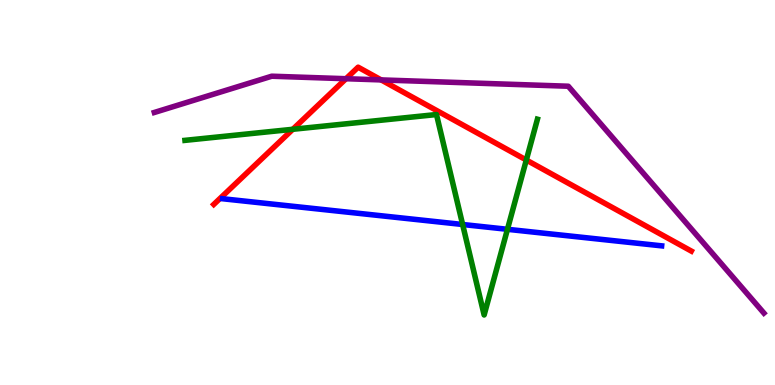[{'lines': ['blue', 'red'], 'intersections': []}, {'lines': ['green', 'red'], 'intersections': [{'x': 3.78, 'y': 6.64}, {'x': 6.79, 'y': 5.84}]}, {'lines': ['purple', 'red'], 'intersections': [{'x': 4.46, 'y': 7.96}, {'x': 4.92, 'y': 7.92}]}, {'lines': ['blue', 'green'], 'intersections': [{'x': 5.97, 'y': 4.17}, {'x': 6.55, 'y': 4.04}]}, {'lines': ['blue', 'purple'], 'intersections': []}, {'lines': ['green', 'purple'], 'intersections': []}]